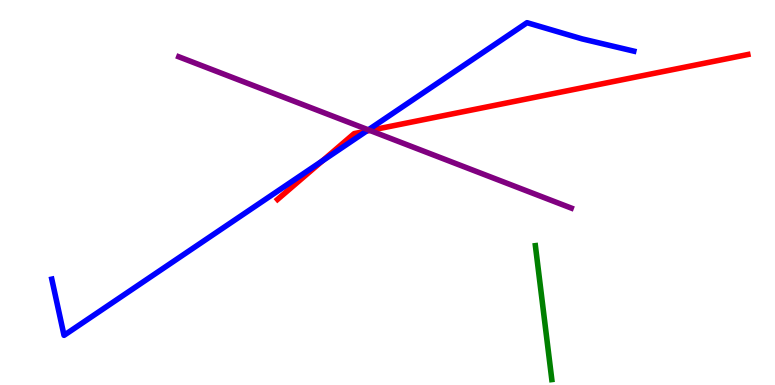[{'lines': ['blue', 'red'], 'intersections': [{'x': 4.16, 'y': 5.82}, {'x': 4.73, 'y': 6.59}]}, {'lines': ['green', 'red'], 'intersections': []}, {'lines': ['purple', 'red'], 'intersections': [{'x': 4.77, 'y': 6.61}]}, {'lines': ['blue', 'green'], 'intersections': []}, {'lines': ['blue', 'purple'], 'intersections': [{'x': 4.75, 'y': 6.63}]}, {'lines': ['green', 'purple'], 'intersections': []}]